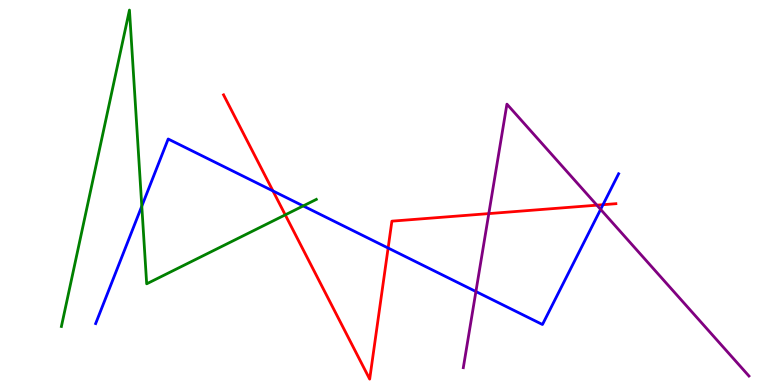[{'lines': ['blue', 'red'], 'intersections': [{'x': 3.52, 'y': 5.04}, {'x': 5.01, 'y': 3.56}, {'x': 7.78, 'y': 4.68}]}, {'lines': ['green', 'red'], 'intersections': [{'x': 3.68, 'y': 4.42}]}, {'lines': ['purple', 'red'], 'intersections': [{'x': 6.31, 'y': 4.45}, {'x': 7.7, 'y': 4.67}]}, {'lines': ['blue', 'green'], 'intersections': [{'x': 1.83, 'y': 4.64}, {'x': 3.91, 'y': 4.65}]}, {'lines': ['blue', 'purple'], 'intersections': [{'x': 6.14, 'y': 2.43}, {'x': 7.75, 'y': 4.56}]}, {'lines': ['green', 'purple'], 'intersections': []}]